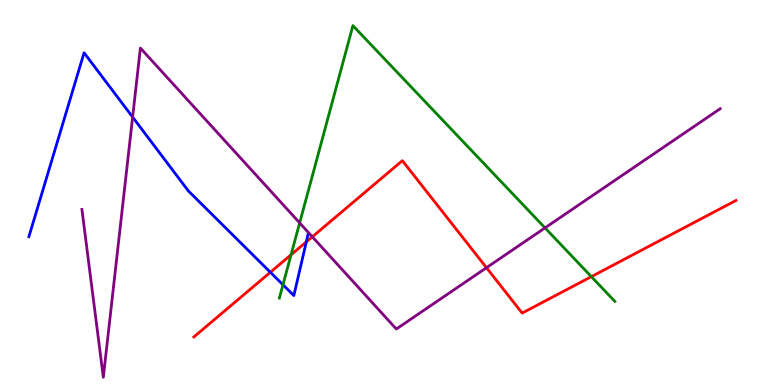[{'lines': ['blue', 'red'], 'intersections': [{'x': 3.49, 'y': 2.93}, {'x': 3.95, 'y': 3.72}]}, {'lines': ['green', 'red'], 'intersections': [{'x': 3.76, 'y': 3.38}, {'x': 7.63, 'y': 2.81}]}, {'lines': ['purple', 'red'], 'intersections': [{'x': 4.03, 'y': 3.85}, {'x': 6.28, 'y': 3.05}]}, {'lines': ['blue', 'green'], 'intersections': [{'x': 3.65, 'y': 2.6}]}, {'lines': ['blue', 'purple'], 'intersections': [{'x': 1.71, 'y': 6.96}]}, {'lines': ['green', 'purple'], 'intersections': [{'x': 3.87, 'y': 4.21}, {'x': 7.03, 'y': 4.08}]}]